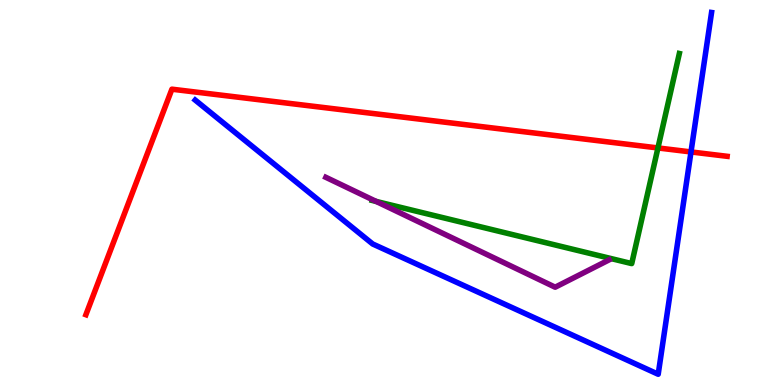[{'lines': ['blue', 'red'], 'intersections': [{'x': 8.92, 'y': 6.05}]}, {'lines': ['green', 'red'], 'intersections': [{'x': 8.49, 'y': 6.16}]}, {'lines': ['purple', 'red'], 'intersections': []}, {'lines': ['blue', 'green'], 'intersections': []}, {'lines': ['blue', 'purple'], 'intersections': []}, {'lines': ['green', 'purple'], 'intersections': [{'x': 4.85, 'y': 4.77}]}]